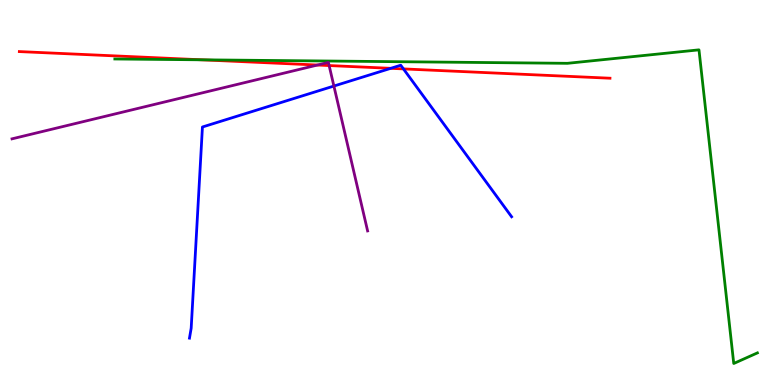[{'lines': ['blue', 'red'], 'intersections': [{'x': 5.04, 'y': 8.23}, {'x': 5.21, 'y': 8.21}]}, {'lines': ['green', 'red'], 'intersections': [{'x': 2.61, 'y': 8.45}]}, {'lines': ['purple', 'red'], 'intersections': [{'x': 4.1, 'y': 8.31}, {'x': 4.25, 'y': 8.3}]}, {'lines': ['blue', 'green'], 'intersections': []}, {'lines': ['blue', 'purple'], 'intersections': [{'x': 4.31, 'y': 7.77}]}, {'lines': ['green', 'purple'], 'intersections': []}]